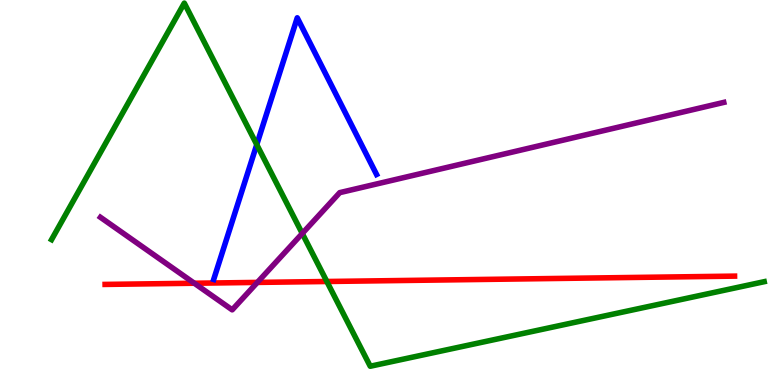[{'lines': ['blue', 'red'], 'intersections': []}, {'lines': ['green', 'red'], 'intersections': [{'x': 4.22, 'y': 2.69}]}, {'lines': ['purple', 'red'], 'intersections': [{'x': 2.51, 'y': 2.64}, {'x': 3.32, 'y': 2.66}]}, {'lines': ['blue', 'green'], 'intersections': [{'x': 3.31, 'y': 6.24}]}, {'lines': ['blue', 'purple'], 'intersections': []}, {'lines': ['green', 'purple'], 'intersections': [{'x': 3.9, 'y': 3.94}]}]